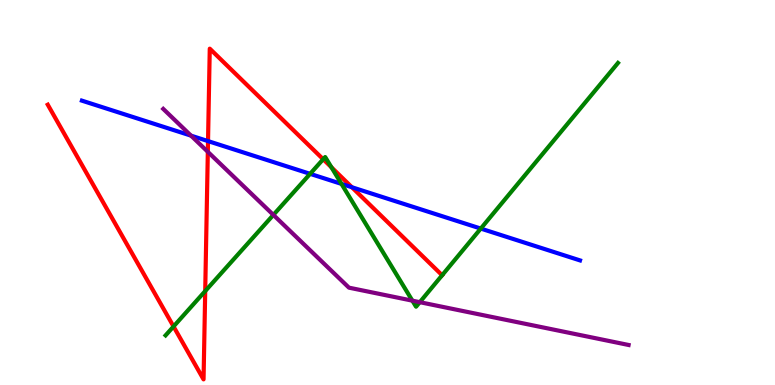[{'lines': ['blue', 'red'], 'intersections': [{'x': 2.68, 'y': 6.34}, {'x': 4.54, 'y': 5.14}]}, {'lines': ['green', 'red'], 'intersections': [{'x': 2.24, 'y': 1.52}, {'x': 2.65, 'y': 2.44}, {'x': 4.17, 'y': 5.86}, {'x': 4.28, 'y': 5.66}, {'x': 5.7, 'y': 2.85}]}, {'lines': ['purple', 'red'], 'intersections': [{'x': 2.68, 'y': 6.06}]}, {'lines': ['blue', 'green'], 'intersections': [{'x': 4.0, 'y': 5.48}, {'x': 4.41, 'y': 5.22}, {'x': 6.2, 'y': 4.06}]}, {'lines': ['blue', 'purple'], 'intersections': [{'x': 2.46, 'y': 6.48}]}, {'lines': ['green', 'purple'], 'intersections': [{'x': 3.53, 'y': 4.42}, {'x': 5.32, 'y': 2.19}, {'x': 5.42, 'y': 2.15}]}]